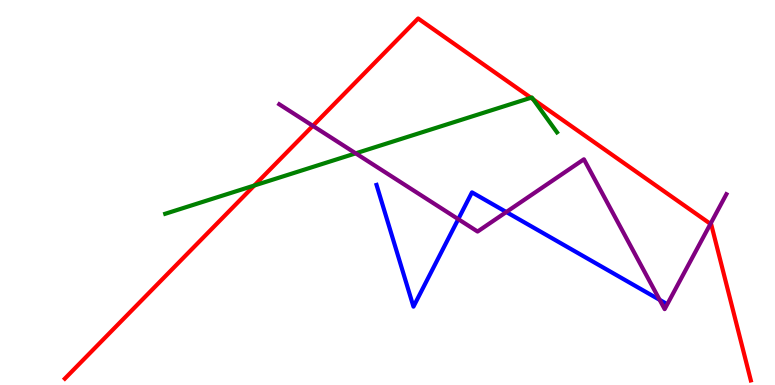[{'lines': ['blue', 'red'], 'intersections': []}, {'lines': ['green', 'red'], 'intersections': [{'x': 3.28, 'y': 5.18}, {'x': 6.85, 'y': 7.46}, {'x': 6.88, 'y': 7.42}]}, {'lines': ['purple', 'red'], 'intersections': [{'x': 4.04, 'y': 6.73}, {'x': 9.17, 'y': 4.18}]}, {'lines': ['blue', 'green'], 'intersections': []}, {'lines': ['blue', 'purple'], 'intersections': [{'x': 5.91, 'y': 4.31}, {'x': 6.53, 'y': 4.49}, {'x': 8.51, 'y': 2.21}]}, {'lines': ['green', 'purple'], 'intersections': [{'x': 4.59, 'y': 6.02}]}]